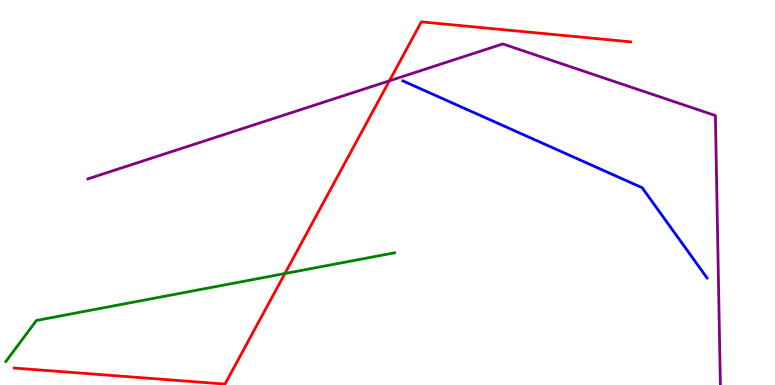[{'lines': ['blue', 'red'], 'intersections': []}, {'lines': ['green', 'red'], 'intersections': [{'x': 3.68, 'y': 2.9}]}, {'lines': ['purple', 'red'], 'intersections': [{'x': 5.02, 'y': 7.9}]}, {'lines': ['blue', 'green'], 'intersections': []}, {'lines': ['blue', 'purple'], 'intersections': []}, {'lines': ['green', 'purple'], 'intersections': []}]